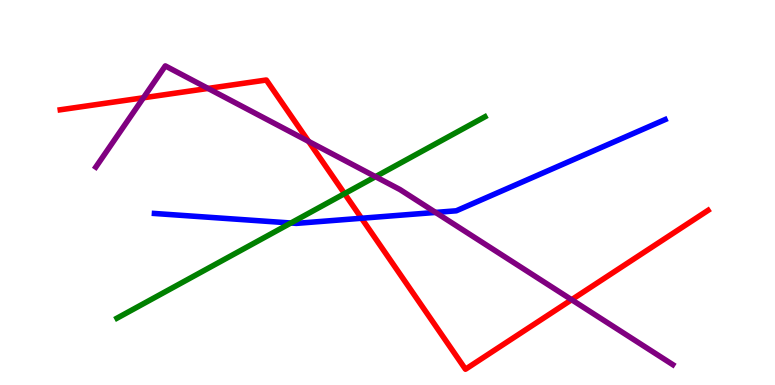[{'lines': ['blue', 'red'], 'intersections': [{'x': 4.66, 'y': 4.33}]}, {'lines': ['green', 'red'], 'intersections': [{'x': 4.45, 'y': 4.97}]}, {'lines': ['purple', 'red'], 'intersections': [{'x': 1.85, 'y': 7.46}, {'x': 2.68, 'y': 7.7}, {'x': 3.98, 'y': 6.33}, {'x': 7.38, 'y': 2.22}]}, {'lines': ['blue', 'green'], 'intersections': [{'x': 3.75, 'y': 4.21}]}, {'lines': ['blue', 'purple'], 'intersections': [{'x': 5.62, 'y': 4.48}]}, {'lines': ['green', 'purple'], 'intersections': [{'x': 4.85, 'y': 5.41}]}]